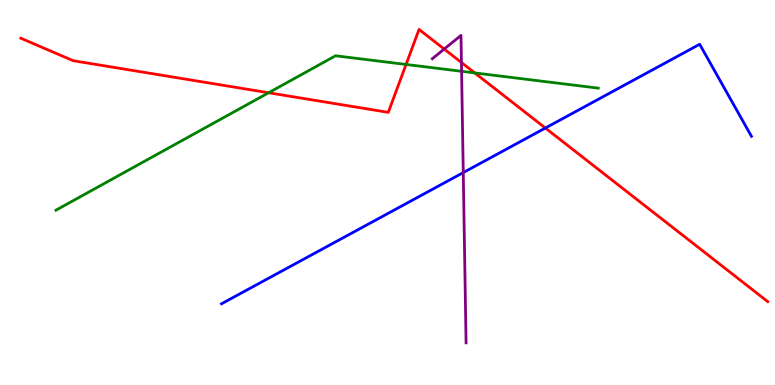[{'lines': ['blue', 'red'], 'intersections': [{'x': 7.04, 'y': 6.67}]}, {'lines': ['green', 'red'], 'intersections': [{'x': 3.47, 'y': 7.59}, {'x': 5.24, 'y': 8.33}, {'x': 6.13, 'y': 8.11}]}, {'lines': ['purple', 'red'], 'intersections': [{'x': 5.73, 'y': 8.73}, {'x': 5.95, 'y': 8.38}]}, {'lines': ['blue', 'green'], 'intersections': []}, {'lines': ['blue', 'purple'], 'intersections': [{'x': 5.98, 'y': 5.52}]}, {'lines': ['green', 'purple'], 'intersections': [{'x': 5.96, 'y': 8.15}]}]